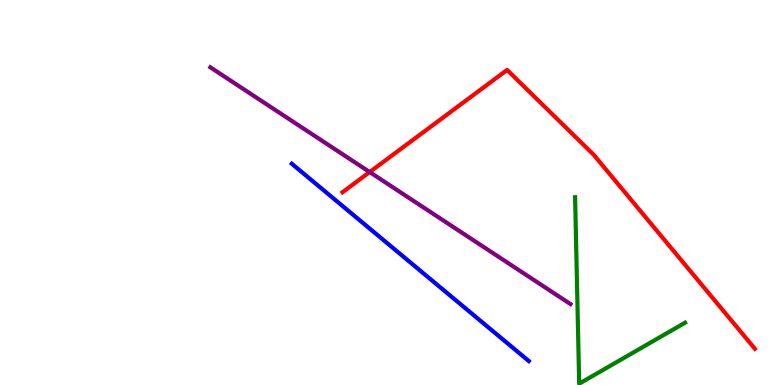[{'lines': ['blue', 'red'], 'intersections': []}, {'lines': ['green', 'red'], 'intersections': []}, {'lines': ['purple', 'red'], 'intersections': [{'x': 4.77, 'y': 5.53}]}, {'lines': ['blue', 'green'], 'intersections': []}, {'lines': ['blue', 'purple'], 'intersections': []}, {'lines': ['green', 'purple'], 'intersections': []}]